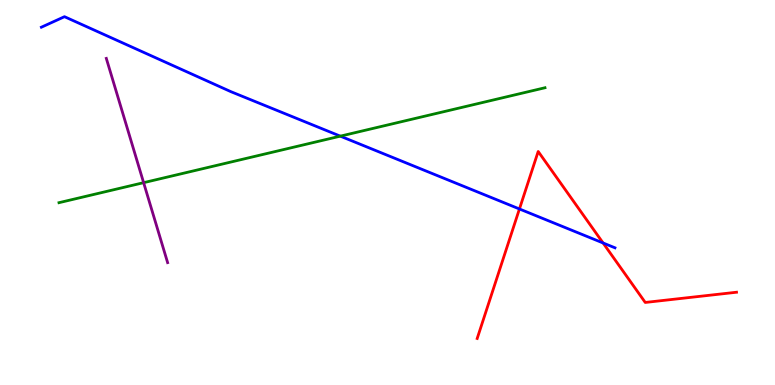[{'lines': ['blue', 'red'], 'intersections': [{'x': 6.7, 'y': 4.57}, {'x': 7.78, 'y': 3.69}]}, {'lines': ['green', 'red'], 'intersections': []}, {'lines': ['purple', 'red'], 'intersections': []}, {'lines': ['blue', 'green'], 'intersections': [{'x': 4.39, 'y': 6.46}]}, {'lines': ['blue', 'purple'], 'intersections': []}, {'lines': ['green', 'purple'], 'intersections': [{'x': 1.85, 'y': 5.26}]}]